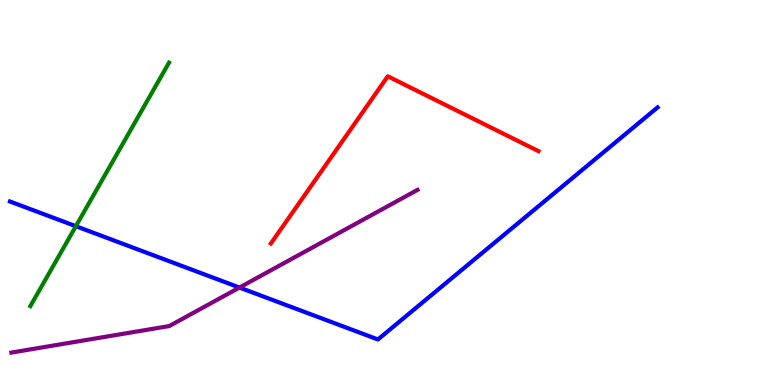[{'lines': ['blue', 'red'], 'intersections': []}, {'lines': ['green', 'red'], 'intersections': []}, {'lines': ['purple', 'red'], 'intersections': []}, {'lines': ['blue', 'green'], 'intersections': [{'x': 0.979, 'y': 4.12}]}, {'lines': ['blue', 'purple'], 'intersections': [{'x': 3.09, 'y': 2.53}]}, {'lines': ['green', 'purple'], 'intersections': []}]